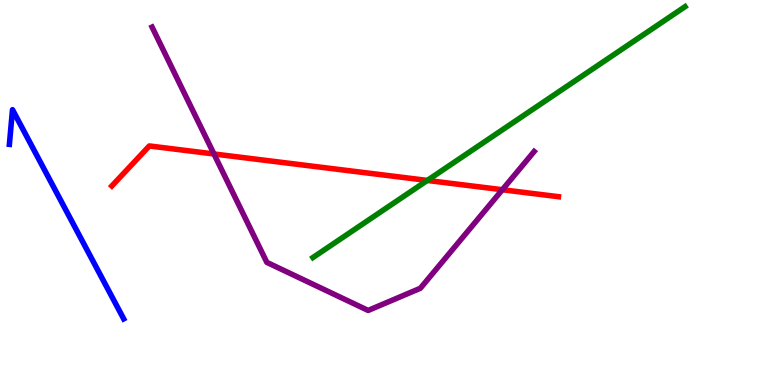[{'lines': ['blue', 'red'], 'intersections': []}, {'lines': ['green', 'red'], 'intersections': [{'x': 5.51, 'y': 5.31}]}, {'lines': ['purple', 'red'], 'intersections': [{'x': 2.76, 'y': 6.0}, {'x': 6.48, 'y': 5.07}]}, {'lines': ['blue', 'green'], 'intersections': []}, {'lines': ['blue', 'purple'], 'intersections': []}, {'lines': ['green', 'purple'], 'intersections': []}]